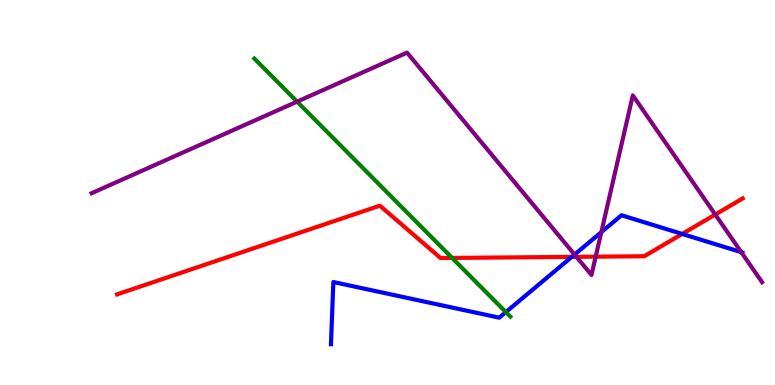[{'lines': ['blue', 'red'], 'intersections': [{'x': 7.38, 'y': 3.33}, {'x': 8.8, 'y': 3.92}]}, {'lines': ['green', 'red'], 'intersections': [{'x': 5.83, 'y': 3.3}]}, {'lines': ['purple', 'red'], 'intersections': [{'x': 7.44, 'y': 3.33}, {'x': 7.69, 'y': 3.33}, {'x': 9.23, 'y': 4.43}]}, {'lines': ['blue', 'green'], 'intersections': [{'x': 6.53, 'y': 1.89}]}, {'lines': ['blue', 'purple'], 'intersections': [{'x': 7.41, 'y': 3.39}, {'x': 7.76, 'y': 3.97}, {'x': 9.56, 'y': 3.45}]}, {'lines': ['green', 'purple'], 'intersections': [{'x': 3.83, 'y': 7.36}]}]